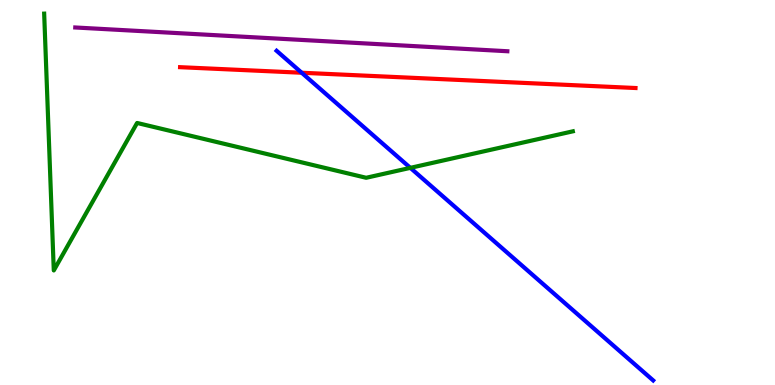[{'lines': ['blue', 'red'], 'intersections': [{'x': 3.89, 'y': 8.11}]}, {'lines': ['green', 'red'], 'intersections': []}, {'lines': ['purple', 'red'], 'intersections': []}, {'lines': ['blue', 'green'], 'intersections': [{'x': 5.29, 'y': 5.64}]}, {'lines': ['blue', 'purple'], 'intersections': []}, {'lines': ['green', 'purple'], 'intersections': []}]